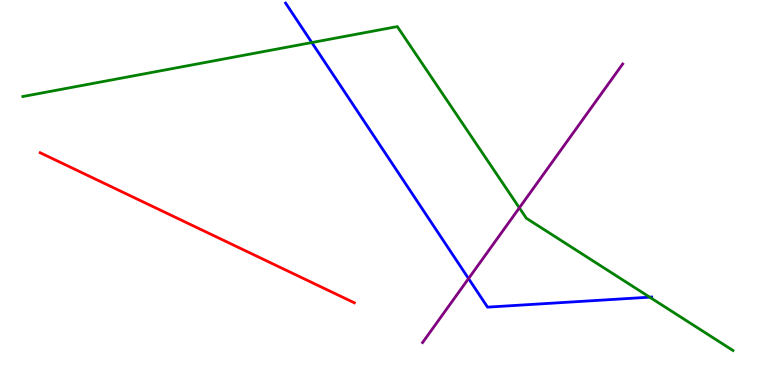[{'lines': ['blue', 'red'], 'intersections': []}, {'lines': ['green', 'red'], 'intersections': []}, {'lines': ['purple', 'red'], 'intersections': []}, {'lines': ['blue', 'green'], 'intersections': [{'x': 4.02, 'y': 8.89}, {'x': 8.38, 'y': 2.28}]}, {'lines': ['blue', 'purple'], 'intersections': [{'x': 6.05, 'y': 2.76}]}, {'lines': ['green', 'purple'], 'intersections': [{'x': 6.7, 'y': 4.6}]}]